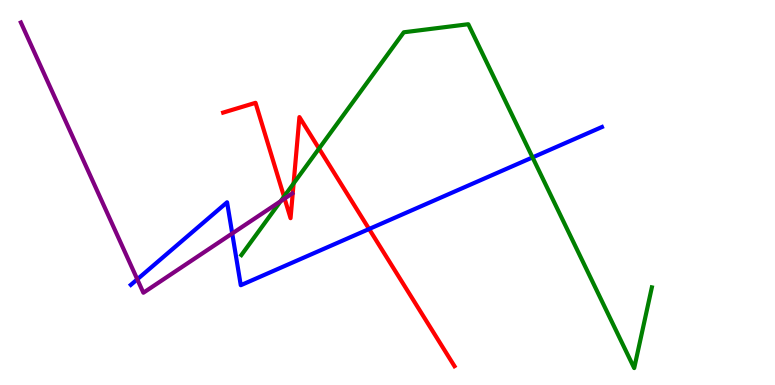[{'lines': ['blue', 'red'], 'intersections': [{'x': 4.76, 'y': 4.05}]}, {'lines': ['green', 'red'], 'intersections': [{'x': 3.66, 'y': 4.89}, {'x': 3.79, 'y': 5.24}, {'x': 4.12, 'y': 6.14}]}, {'lines': ['purple', 'red'], 'intersections': [{'x': 3.67, 'y': 4.84}]}, {'lines': ['blue', 'green'], 'intersections': [{'x': 6.87, 'y': 5.91}]}, {'lines': ['blue', 'purple'], 'intersections': [{'x': 1.77, 'y': 2.75}, {'x': 3.0, 'y': 3.94}]}, {'lines': ['green', 'purple'], 'intersections': [{'x': 3.62, 'y': 4.77}]}]